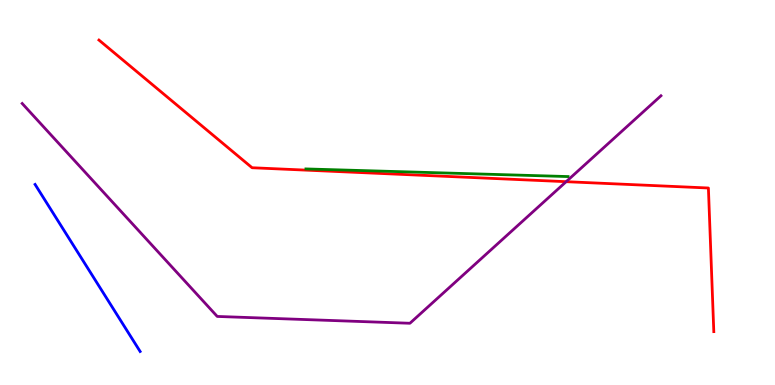[{'lines': ['blue', 'red'], 'intersections': []}, {'lines': ['green', 'red'], 'intersections': []}, {'lines': ['purple', 'red'], 'intersections': [{'x': 7.31, 'y': 5.28}]}, {'lines': ['blue', 'green'], 'intersections': []}, {'lines': ['blue', 'purple'], 'intersections': []}, {'lines': ['green', 'purple'], 'intersections': []}]